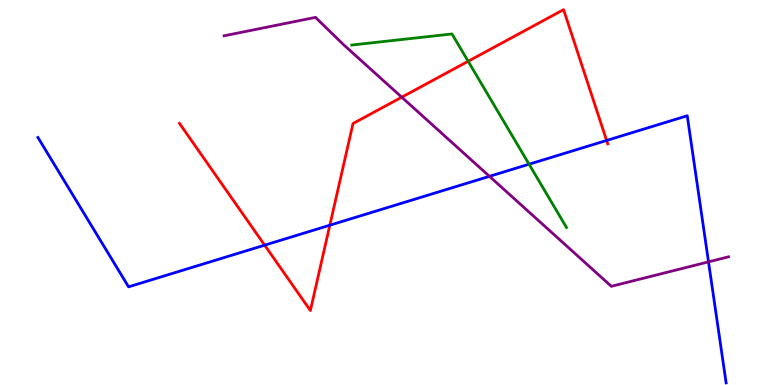[{'lines': ['blue', 'red'], 'intersections': [{'x': 3.41, 'y': 3.63}, {'x': 4.26, 'y': 4.15}, {'x': 7.83, 'y': 6.35}]}, {'lines': ['green', 'red'], 'intersections': [{'x': 6.04, 'y': 8.41}]}, {'lines': ['purple', 'red'], 'intersections': [{'x': 5.18, 'y': 7.48}]}, {'lines': ['blue', 'green'], 'intersections': [{'x': 6.83, 'y': 5.73}]}, {'lines': ['blue', 'purple'], 'intersections': [{'x': 6.32, 'y': 5.42}, {'x': 9.14, 'y': 3.2}]}, {'lines': ['green', 'purple'], 'intersections': []}]